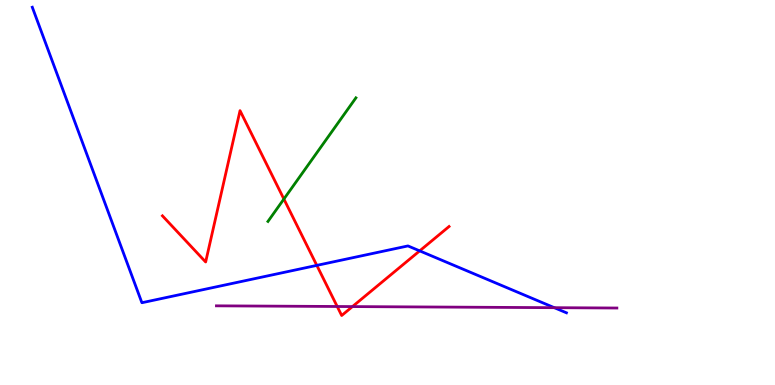[{'lines': ['blue', 'red'], 'intersections': [{'x': 4.09, 'y': 3.11}, {'x': 5.42, 'y': 3.48}]}, {'lines': ['green', 'red'], 'intersections': [{'x': 3.66, 'y': 4.83}]}, {'lines': ['purple', 'red'], 'intersections': [{'x': 4.35, 'y': 2.04}, {'x': 4.55, 'y': 2.04}]}, {'lines': ['blue', 'green'], 'intersections': []}, {'lines': ['blue', 'purple'], 'intersections': [{'x': 7.15, 'y': 2.01}]}, {'lines': ['green', 'purple'], 'intersections': []}]